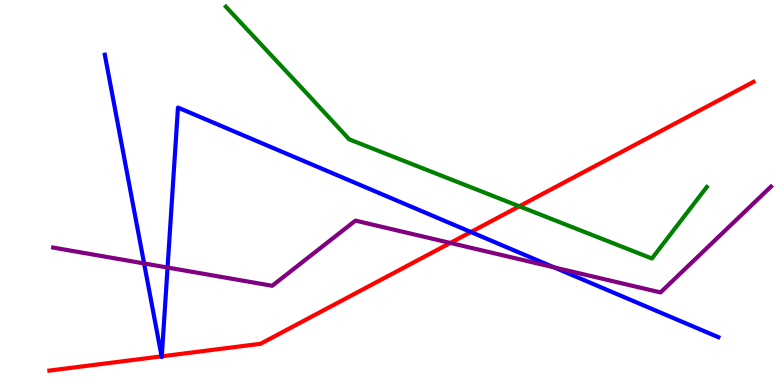[{'lines': ['blue', 'red'], 'intersections': [{'x': 2.09, 'y': 0.744}, {'x': 2.09, 'y': 0.745}, {'x': 6.08, 'y': 3.97}]}, {'lines': ['green', 'red'], 'intersections': [{'x': 6.7, 'y': 4.64}]}, {'lines': ['purple', 'red'], 'intersections': [{'x': 5.81, 'y': 3.69}]}, {'lines': ['blue', 'green'], 'intersections': []}, {'lines': ['blue', 'purple'], 'intersections': [{'x': 1.86, 'y': 3.16}, {'x': 2.16, 'y': 3.05}, {'x': 7.15, 'y': 3.06}]}, {'lines': ['green', 'purple'], 'intersections': []}]